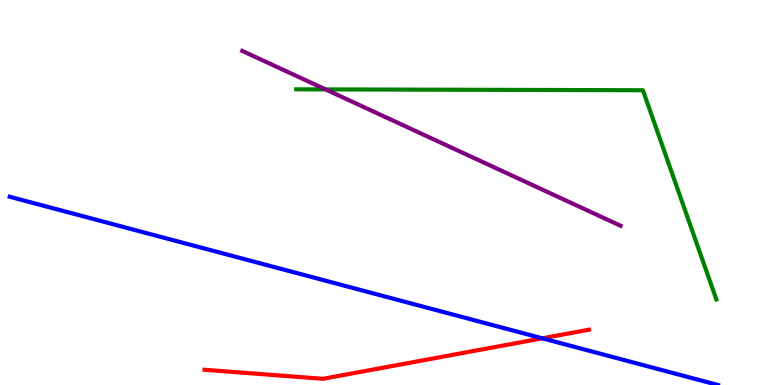[{'lines': ['blue', 'red'], 'intersections': [{'x': 7.0, 'y': 1.21}]}, {'lines': ['green', 'red'], 'intersections': []}, {'lines': ['purple', 'red'], 'intersections': []}, {'lines': ['blue', 'green'], 'intersections': []}, {'lines': ['blue', 'purple'], 'intersections': []}, {'lines': ['green', 'purple'], 'intersections': [{'x': 4.2, 'y': 7.68}]}]